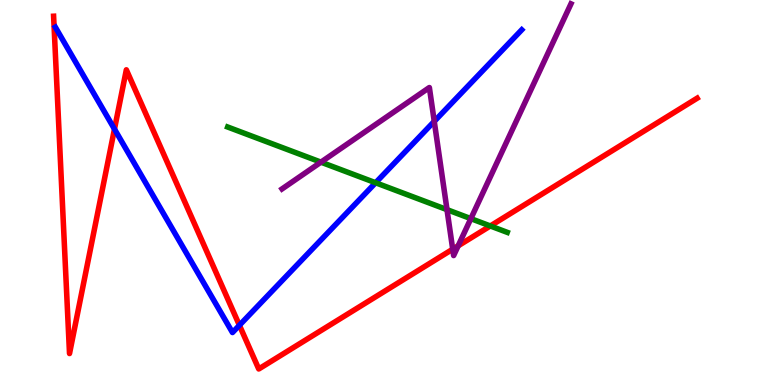[{'lines': ['blue', 'red'], 'intersections': [{'x': 1.48, 'y': 6.65}, {'x': 3.09, 'y': 1.55}]}, {'lines': ['green', 'red'], 'intersections': [{'x': 6.33, 'y': 4.13}]}, {'lines': ['purple', 'red'], 'intersections': [{'x': 5.84, 'y': 3.53}, {'x': 5.91, 'y': 3.62}]}, {'lines': ['blue', 'green'], 'intersections': [{'x': 4.85, 'y': 5.25}]}, {'lines': ['blue', 'purple'], 'intersections': [{'x': 5.6, 'y': 6.85}]}, {'lines': ['green', 'purple'], 'intersections': [{'x': 4.14, 'y': 5.79}, {'x': 5.77, 'y': 4.55}, {'x': 6.08, 'y': 4.32}]}]